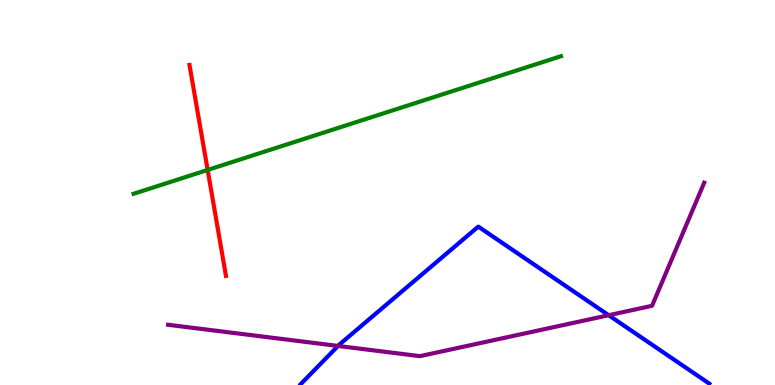[{'lines': ['blue', 'red'], 'intersections': []}, {'lines': ['green', 'red'], 'intersections': [{'x': 2.68, 'y': 5.59}]}, {'lines': ['purple', 'red'], 'intersections': []}, {'lines': ['blue', 'green'], 'intersections': []}, {'lines': ['blue', 'purple'], 'intersections': [{'x': 4.36, 'y': 1.01}, {'x': 7.85, 'y': 1.81}]}, {'lines': ['green', 'purple'], 'intersections': []}]